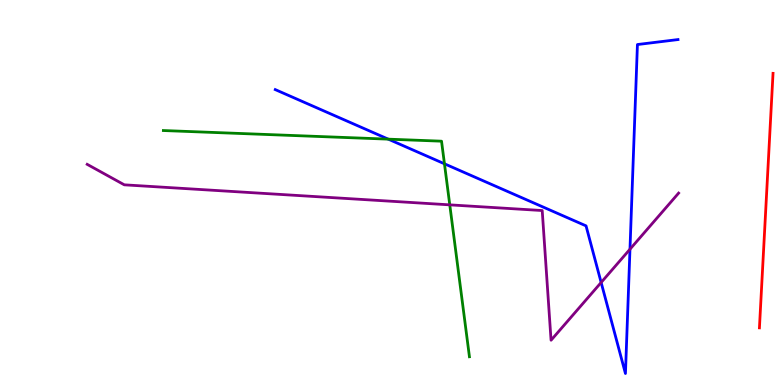[{'lines': ['blue', 'red'], 'intersections': []}, {'lines': ['green', 'red'], 'intersections': []}, {'lines': ['purple', 'red'], 'intersections': []}, {'lines': ['blue', 'green'], 'intersections': [{'x': 5.01, 'y': 6.39}, {'x': 5.73, 'y': 5.75}]}, {'lines': ['blue', 'purple'], 'intersections': [{'x': 7.76, 'y': 2.66}, {'x': 8.13, 'y': 3.53}]}, {'lines': ['green', 'purple'], 'intersections': [{'x': 5.8, 'y': 4.68}]}]